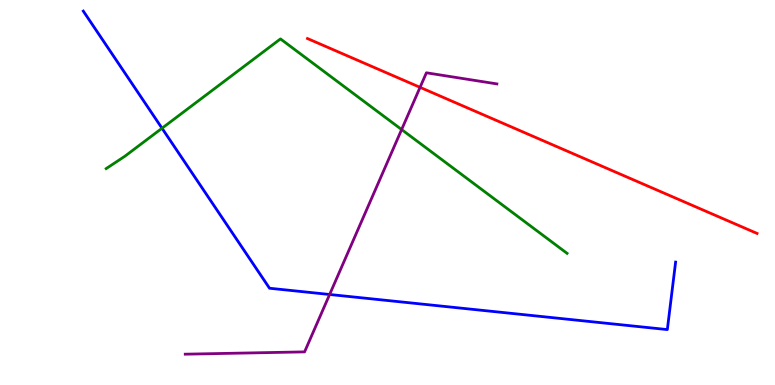[{'lines': ['blue', 'red'], 'intersections': []}, {'lines': ['green', 'red'], 'intersections': []}, {'lines': ['purple', 'red'], 'intersections': [{'x': 5.42, 'y': 7.73}]}, {'lines': ['blue', 'green'], 'intersections': [{'x': 2.09, 'y': 6.67}]}, {'lines': ['blue', 'purple'], 'intersections': [{'x': 4.25, 'y': 2.35}]}, {'lines': ['green', 'purple'], 'intersections': [{'x': 5.18, 'y': 6.63}]}]